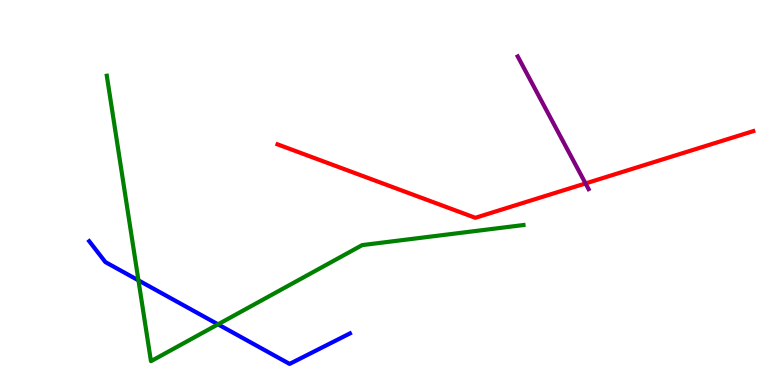[{'lines': ['blue', 'red'], 'intersections': []}, {'lines': ['green', 'red'], 'intersections': []}, {'lines': ['purple', 'red'], 'intersections': [{'x': 7.56, 'y': 5.24}]}, {'lines': ['blue', 'green'], 'intersections': [{'x': 1.79, 'y': 2.72}, {'x': 2.81, 'y': 1.58}]}, {'lines': ['blue', 'purple'], 'intersections': []}, {'lines': ['green', 'purple'], 'intersections': []}]